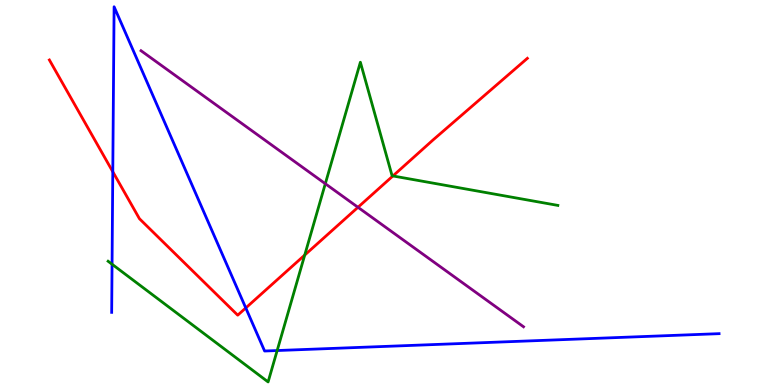[{'lines': ['blue', 'red'], 'intersections': [{'x': 1.46, 'y': 5.54}, {'x': 3.17, 'y': 2.0}]}, {'lines': ['green', 'red'], 'intersections': [{'x': 3.93, 'y': 3.37}, {'x': 5.07, 'y': 5.43}]}, {'lines': ['purple', 'red'], 'intersections': [{'x': 4.62, 'y': 4.62}]}, {'lines': ['blue', 'green'], 'intersections': [{'x': 1.45, 'y': 3.14}, {'x': 3.58, 'y': 0.895}]}, {'lines': ['blue', 'purple'], 'intersections': []}, {'lines': ['green', 'purple'], 'intersections': [{'x': 4.2, 'y': 5.23}]}]